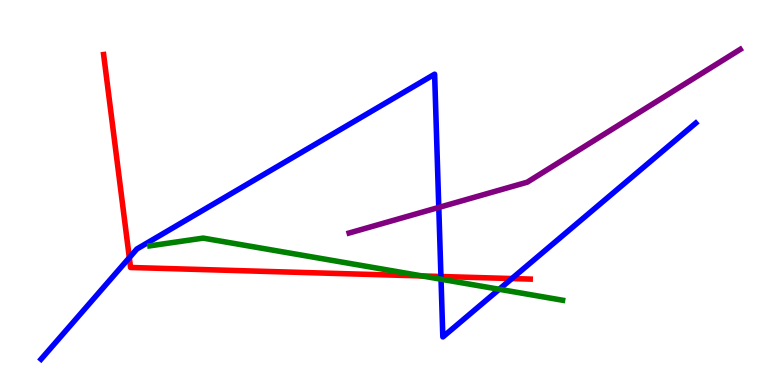[{'lines': ['blue', 'red'], 'intersections': [{'x': 1.67, 'y': 3.31}, {'x': 5.69, 'y': 2.82}, {'x': 6.6, 'y': 2.76}]}, {'lines': ['green', 'red'], 'intersections': [{'x': 5.45, 'y': 2.83}]}, {'lines': ['purple', 'red'], 'intersections': []}, {'lines': ['blue', 'green'], 'intersections': [{'x': 5.69, 'y': 2.75}, {'x': 6.44, 'y': 2.49}]}, {'lines': ['blue', 'purple'], 'intersections': [{'x': 5.66, 'y': 4.61}]}, {'lines': ['green', 'purple'], 'intersections': []}]